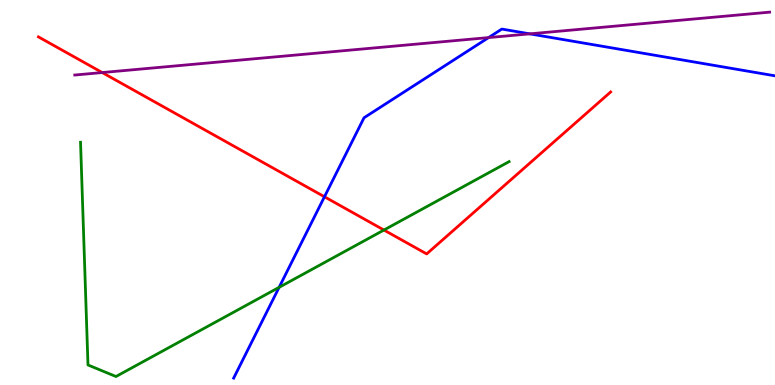[{'lines': ['blue', 'red'], 'intersections': [{'x': 4.19, 'y': 4.89}]}, {'lines': ['green', 'red'], 'intersections': [{'x': 4.95, 'y': 4.03}]}, {'lines': ['purple', 'red'], 'intersections': [{'x': 1.32, 'y': 8.12}]}, {'lines': ['blue', 'green'], 'intersections': [{'x': 3.6, 'y': 2.54}]}, {'lines': ['blue', 'purple'], 'intersections': [{'x': 6.3, 'y': 9.02}, {'x': 6.84, 'y': 9.12}]}, {'lines': ['green', 'purple'], 'intersections': []}]